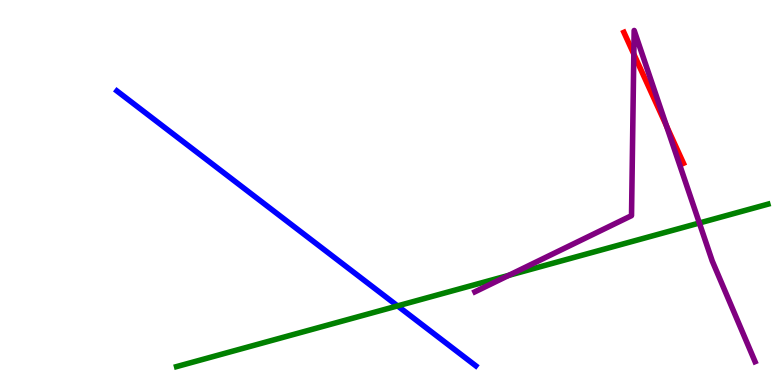[{'lines': ['blue', 'red'], 'intersections': []}, {'lines': ['green', 'red'], 'intersections': []}, {'lines': ['purple', 'red'], 'intersections': [{'x': 8.18, 'y': 8.59}, {'x': 8.6, 'y': 6.73}]}, {'lines': ['blue', 'green'], 'intersections': [{'x': 5.13, 'y': 2.05}]}, {'lines': ['blue', 'purple'], 'intersections': []}, {'lines': ['green', 'purple'], 'intersections': [{'x': 6.56, 'y': 2.85}, {'x': 9.02, 'y': 4.21}]}]